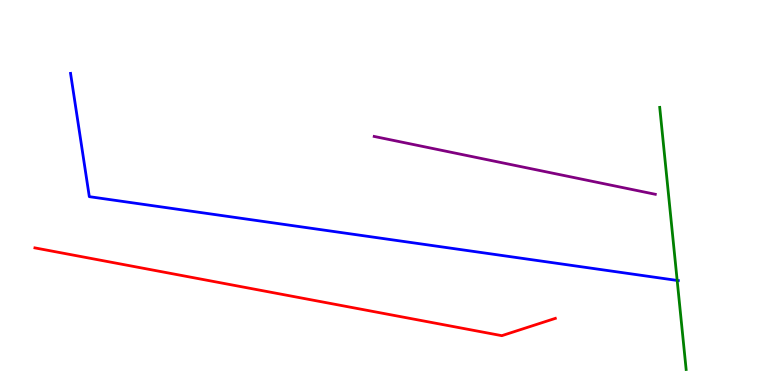[{'lines': ['blue', 'red'], 'intersections': []}, {'lines': ['green', 'red'], 'intersections': []}, {'lines': ['purple', 'red'], 'intersections': []}, {'lines': ['blue', 'green'], 'intersections': [{'x': 8.74, 'y': 2.72}]}, {'lines': ['blue', 'purple'], 'intersections': []}, {'lines': ['green', 'purple'], 'intersections': []}]